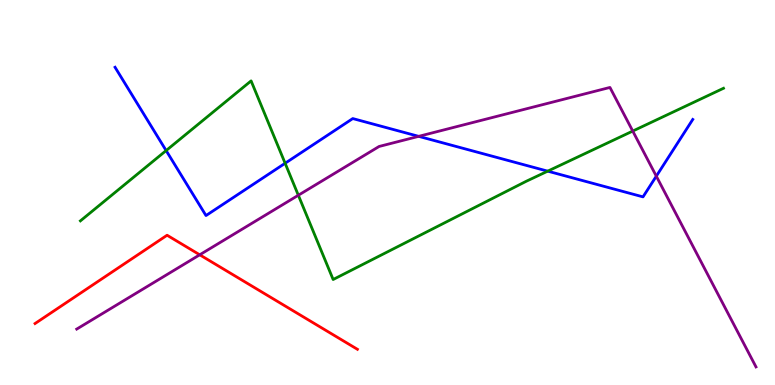[{'lines': ['blue', 'red'], 'intersections': []}, {'lines': ['green', 'red'], 'intersections': []}, {'lines': ['purple', 'red'], 'intersections': [{'x': 2.58, 'y': 3.38}]}, {'lines': ['blue', 'green'], 'intersections': [{'x': 2.14, 'y': 6.09}, {'x': 3.68, 'y': 5.76}, {'x': 7.07, 'y': 5.55}]}, {'lines': ['blue', 'purple'], 'intersections': [{'x': 5.4, 'y': 6.46}, {'x': 8.47, 'y': 5.42}]}, {'lines': ['green', 'purple'], 'intersections': [{'x': 3.85, 'y': 4.93}, {'x': 8.16, 'y': 6.6}]}]